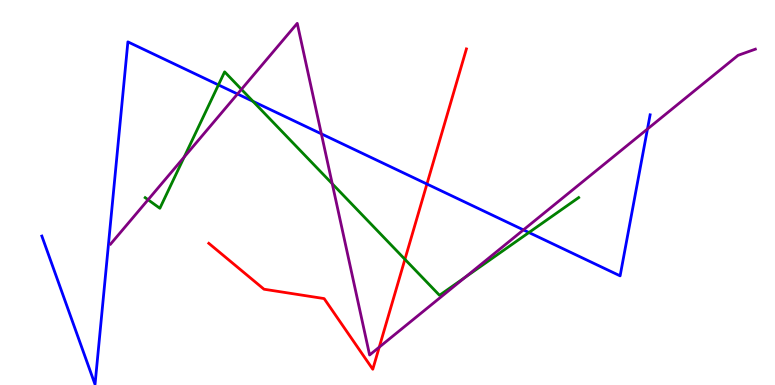[{'lines': ['blue', 'red'], 'intersections': [{'x': 5.51, 'y': 5.22}]}, {'lines': ['green', 'red'], 'intersections': [{'x': 5.22, 'y': 3.26}]}, {'lines': ['purple', 'red'], 'intersections': [{'x': 4.89, 'y': 0.983}]}, {'lines': ['blue', 'green'], 'intersections': [{'x': 2.82, 'y': 7.79}, {'x': 3.26, 'y': 7.37}, {'x': 6.83, 'y': 3.96}]}, {'lines': ['blue', 'purple'], 'intersections': [{'x': 3.06, 'y': 7.56}, {'x': 4.15, 'y': 6.52}, {'x': 6.75, 'y': 4.03}, {'x': 8.35, 'y': 6.65}]}, {'lines': ['green', 'purple'], 'intersections': [{'x': 1.91, 'y': 4.81}, {'x': 2.38, 'y': 5.92}, {'x': 3.12, 'y': 7.68}, {'x': 4.29, 'y': 5.23}, {'x': 6.0, 'y': 2.8}]}]